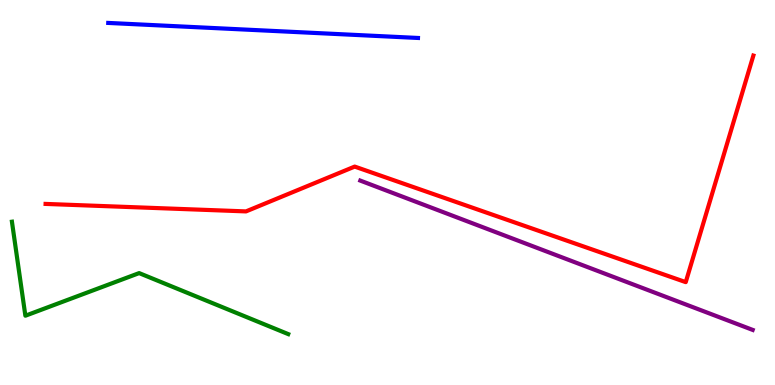[{'lines': ['blue', 'red'], 'intersections': []}, {'lines': ['green', 'red'], 'intersections': []}, {'lines': ['purple', 'red'], 'intersections': []}, {'lines': ['blue', 'green'], 'intersections': []}, {'lines': ['blue', 'purple'], 'intersections': []}, {'lines': ['green', 'purple'], 'intersections': []}]